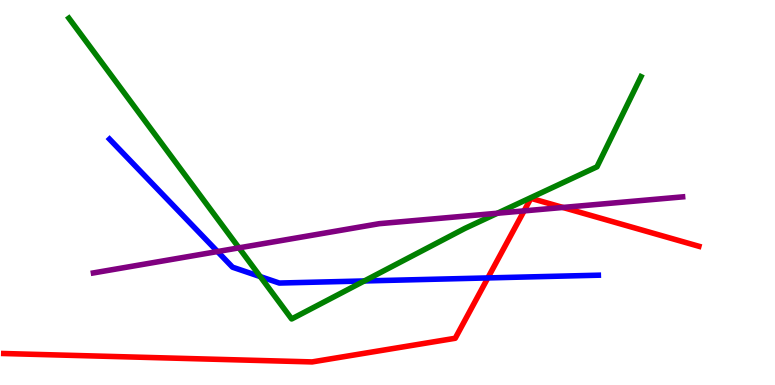[{'lines': ['blue', 'red'], 'intersections': [{'x': 6.29, 'y': 2.78}]}, {'lines': ['green', 'red'], 'intersections': []}, {'lines': ['purple', 'red'], 'intersections': [{'x': 6.76, 'y': 4.52}, {'x': 7.26, 'y': 4.61}]}, {'lines': ['blue', 'green'], 'intersections': [{'x': 3.36, 'y': 2.82}, {'x': 4.7, 'y': 2.7}]}, {'lines': ['blue', 'purple'], 'intersections': [{'x': 2.81, 'y': 3.47}]}, {'lines': ['green', 'purple'], 'intersections': [{'x': 3.08, 'y': 3.56}, {'x': 6.42, 'y': 4.46}]}]